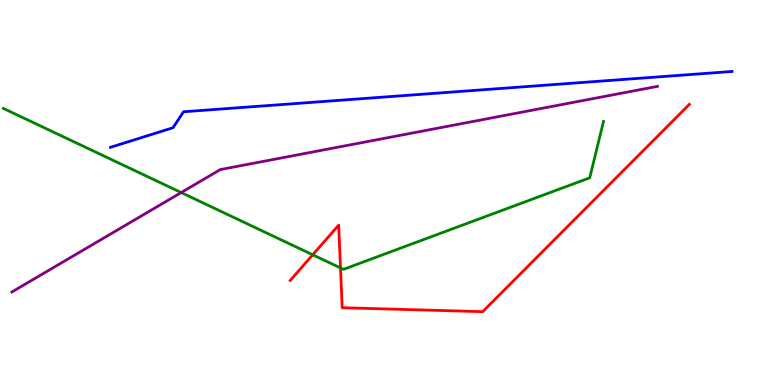[{'lines': ['blue', 'red'], 'intersections': []}, {'lines': ['green', 'red'], 'intersections': [{'x': 4.04, 'y': 3.38}, {'x': 4.39, 'y': 3.04}]}, {'lines': ['purple', 'red'], 'intersections': []}, {'lines': ['blue', 'green'], 'intersections': []}, {'lines': ['blue', 'purple'], 'intersections': []}, {'lines': ['green', 'purple'], 'intersections': [{'x': 2.34, 'y': 5.0}]}]